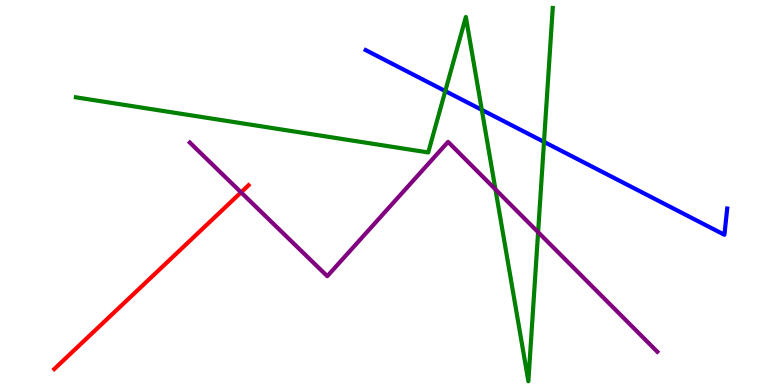[{'lines': ['blue', 'red'], 'intersections': []}, {'lines': ['green', 'red'], 'intersections': []}, {'lines': ['purple', 'red'], 'intersections': [{'x': 3.11, 'y': 5.0}]}, {'lines': ['blue', 'green'], 'intersections': [{'x': 5.75, 'y': 7.63}, {'x': 6.22, 'y': 7.15}, {'x': 7.02, 'y': 6.31}]}, {'lines': ['blue', 'purple'], 'intersections': []}, {'lines': ['green', 'purple'], 'intersections': [{'x': 6.39, 'y': 5.08}, {'x': 6.94, 'y': 3.97}]}]